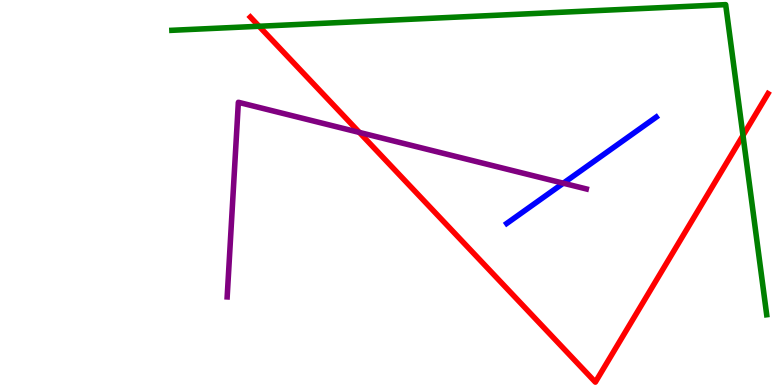[{'lines': ['blue', 'red'], 'intersections': []}, {'lines': ['green', 'red'], 'intersections': [{'x': 3.34, 'y': 9.32}, {'x': 9.59, 'y': 6.48}]}, {'lines': ['purple', 'red'], 'intersections': [{'x': 4.64, 'y': 6.56}]}, {'lines': ['blue', 'green'], 'intersections': []}, {'lines': ['blue', 'purple'], 'intersections': [{'x': 7.27, 'y': 5.24}]}, {'lines': ['green', 'purple'], 'intersections': []}]